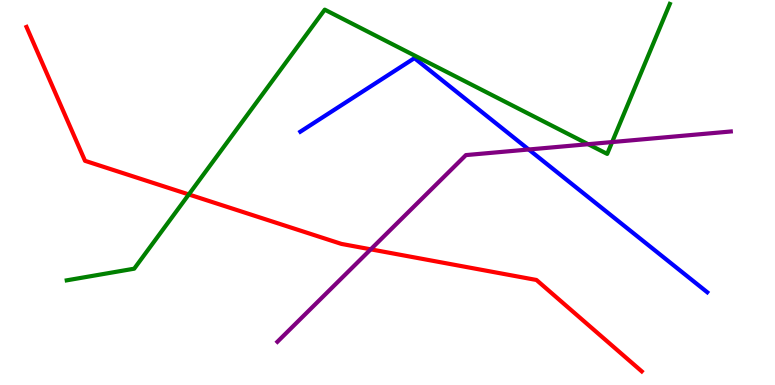[{'lines': ['blue', 'red'], 'intersections': []}, {'lines': ['green', 'red'], 'intersections': [{'x': 2.44, 'y': 4.95}]}, {'lines': ['purple', 'red'], 'intersections': [{'x': 4.78, 'y': 3.52}]}, {'lines': ['blue', 'green'], 'intersections': []}, {'lines': ['blue', 'purple'], 'intersections': [{'x': 6.82, 'y': 6.12}]}, {'lines': ['green', 'purple'], 'intersections': [{'x': 7.59, 'y': 6.25}, {'x': 7.9, 'y': 6.31}]}]